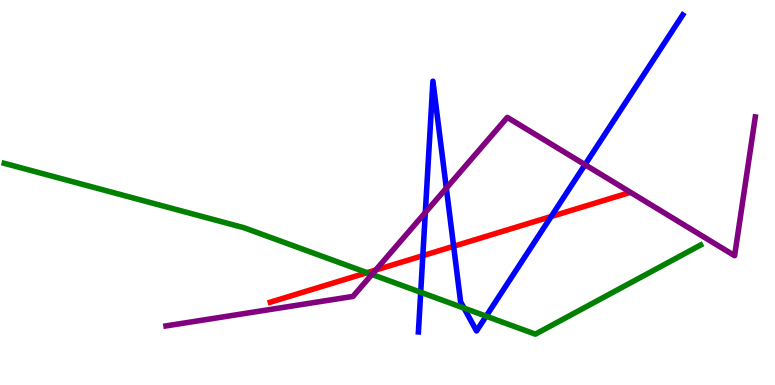[{'lines': ['blue', 'red'], 'intersections': [{'x': 5.46, 'y': 3.36}, {'x': 5.85, 'y': 3.6}, {'x': 7.11, 'y': 4.38}]}, {'lines': ['green', 'red'], 'intersections': [{'x': 4.74, 'y': 2.92}]}, {'lines': ['purple', 'red'], 'intersections': [{'x': 4.85, 'y': 2.99}]}, {'lines': ['blue', 'green'], 'intersections': [{'x': 5.43, 'y': 2.41}, {'x': 5.99, 'y': 2.0}, {'x': 6.27, 'y': 1.79}]}, {'lines': ['blue', 'purple'], 'intersections': [{'x': 5.49, 'y': 4.48}, {'x': 5.76, 'y': 5.11}, {'x': 7.55, 'y': 5.72}]}, {'lines': ['green', 'purple'], 'intersections': [{'x': 4.8, 'y': 2.87}]}]